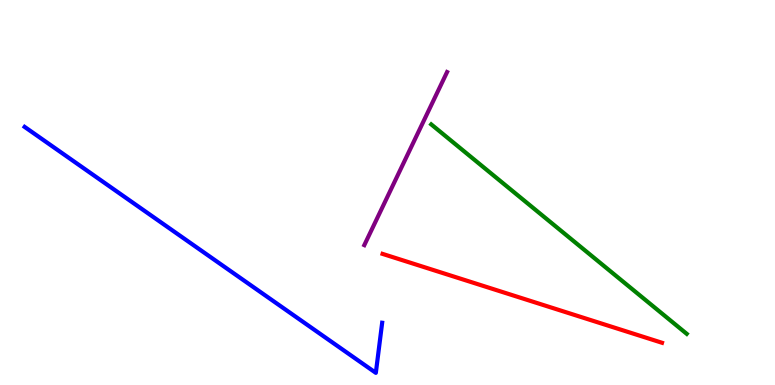[{'lines': ['blue', 'red'], 'intersections': []}, {'lines': ['green', 'red'], 'intersections': []}, {'lines': ['purple', 'red'], 'intersections': []}, {'lines': ['blue', 'green'], 'intersections': []}, {'lines': ['blue', 'purple'], 'intersections': []}, {'lines': ['green', 'purple'], 'intersections': []}]